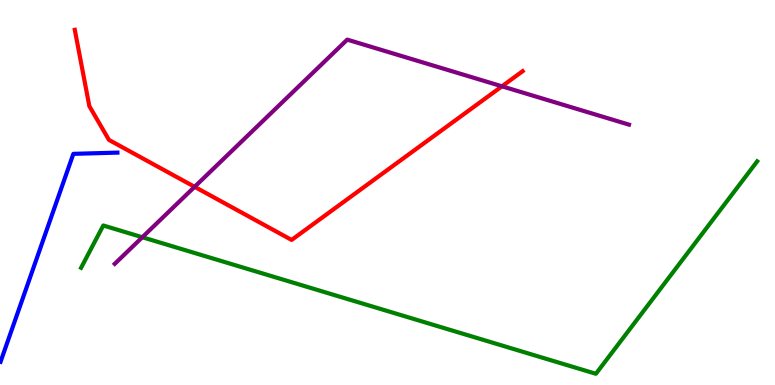[{'lines': ['blue', 'red'], 'intersections': []}, {'lines': ['green', 'red'], 'intersections': []}, {'lines': ['purple', 'red'], 'intersections': [{'x': 2.51, 'y': 5.15}, {'x': 6.48, 'y': 7.76}]}, {'lines': ['blue', 'green'], 'intersections': []}, {'lines': ['blue', 'purple'], 'intersections': []}, {'lines': ['green', 'purple'], 'intersections': [{'x': 1.84, 'y': 3.84}]}]